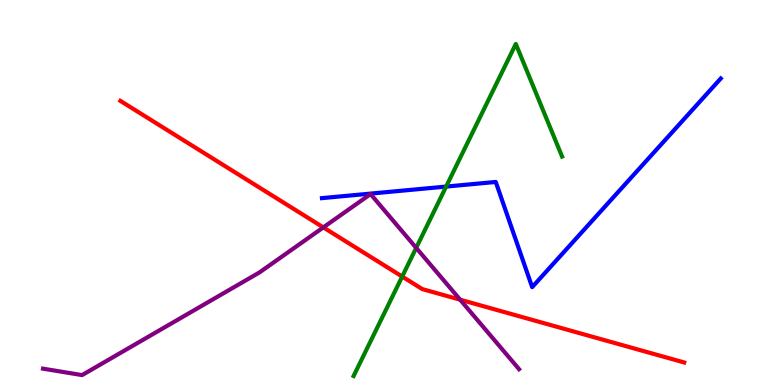[{'lines': ['blue', 'red'], 'intersections': []}, {'lines': ['green', 'red'], 'intersections': [{'x': 5.19, 'y': 2.82}]}, {'lines': ['purple', 'red'], 'intersections': [{'x': 4.17, 'y': 4.09}, {'x': 5.94, 'y': 2.22}]}, {'lines': ['blue', 'green'], 'intersections': [{'x': 5.76, 'y': 5.15}]}, {'lines': ['blue', 'purple'], 'intersections': []}, {'lines': ['green', 'purple'], 'intersections': [{'x': 5.37, 'y': 3.56}]}]